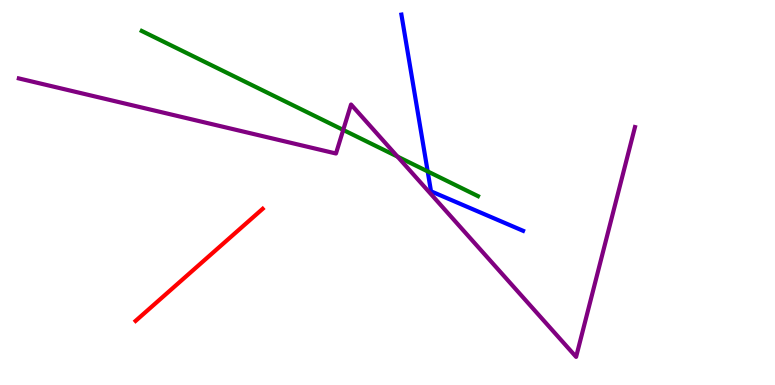[{'lines': ['blue', 'red'], 'intersections': []}, {'lines': ['green', 'red'], 'intersections': []}, {'lines': ['purple', 'red'], 'intersections': []}, {'lines': ['blue', 'green'], 'intersections': [{'x': 5.52, 'y': 5.55}]}, {'lines': ['blue', 'purple'], 'intersections': []}, {'lines': ['green', 'purple'], 'intersections': [{'x': 4.43, 'y': 6.63}, {'x': 5.13, 'y': 5.93}]}]